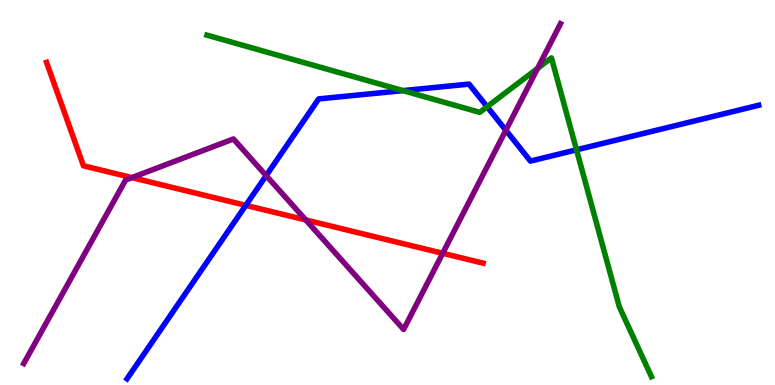[{'lines': ['blue', 'red'], 'intersections': [{'x': 3.17, 'y': 4.67}]}, {'lines': ['green', 'red'], 'intersections': []}, {'lines': ['purple', 'red'], 'intersections': [{'x': 1.7, 'y': 5.39}, {'x': 3.95, 'y': 4.29}, {'x': 5.71, 'y': 3.42}]}, {'lines': ['blue', 'green'], 'intersections': [{'x': 5.2, 'y': 7.65}, {'x': 6.29, 'y': 7.23}, {'x': 7.44, 'y': 6.11}]}, {'lines': ['blue', 'purple'], 'intersections': [{'x': 3.43, 'y': 5.44}, {'x': 6.53, 'y': 6.62}]}, {'lines': ['green', 'purple'], 'intersections': [{'x': 6.94, 'y': 8.22}]}]